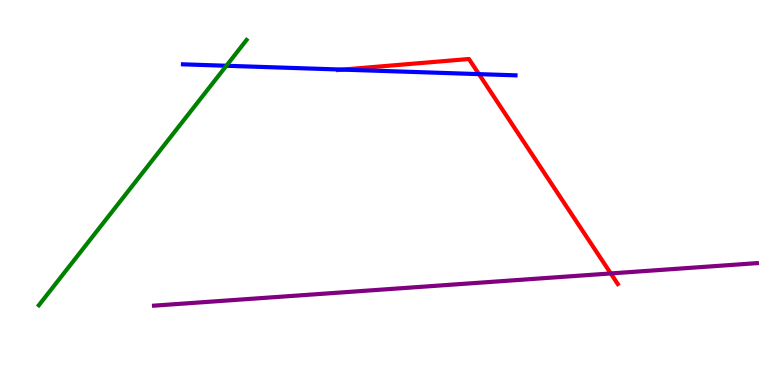[{'lines': ['blue', 'red'], 'intersections': [{'x': 4.42, 'y': 8.19}, {'x': 6.18, 'y': 8.07}]}, {'lines': ['green', 'red'], 'intersections': []}, {'lines': ['purple', 'red'], 'intersections': [{'x': 7.88, 'y': 2.9}]}, {'lines': ['blue', 'green'], 'intersections': [{'x': 2.92, 'y': 8.29}]}, {'lines': ['blue', 'purple'], 'intersections': []}, {'lines': ['green', 'purple'], 'intersections': []}]